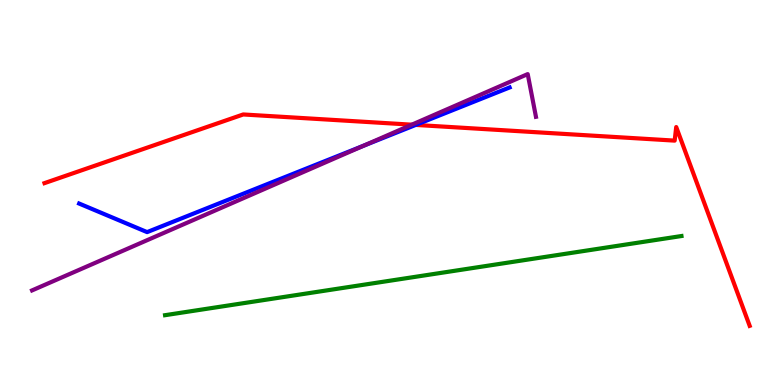[{'lines': ['blue', 'red'], 'intersections': [{'x': 5.36, 'y': 6.76}]}, {'lines': ['green', 'red'], 'intersections': []}, {'lines': ['purple', 'red'], 'intersections': [{'x': 5.31, 'y': 6.76}]}, {'lines': ['blue', 'green'], 'intersections': []}, {'lines': ['blue', 'purple'], 'intersections': [{'x': 4.69, 'y': 6.22}]}, {'lines': ['green', 'purple'], 'intersections': []}]